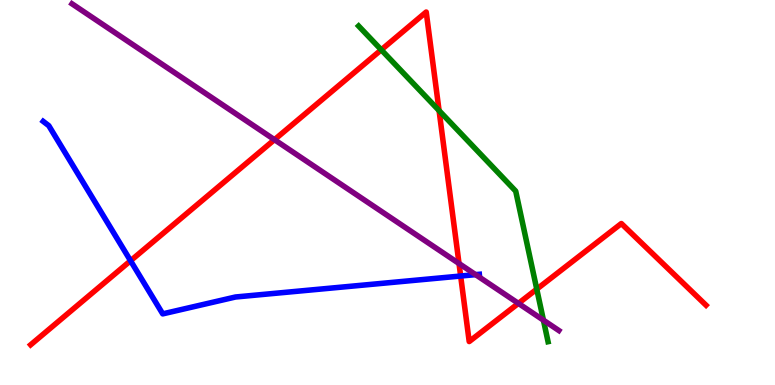[{'lines': ['blue', 'red'], 'intersections': [{'x': 1.68, 'y': 3.23}, {'x': 5.94, 'y': 2.83}]}, {'lines': ['green', 'red'], 'intersections': [{'x': 4.92, 'y': 8.71}, {'x': 5.67, 'y': 7.13}, {'x': 6.93, 'y': 2.49}]}, {'lines': ['purple', 'red'], 'intersections': [{'x': 3.54, 'y': 6.37}, {'x': 5.92, 'y': 3.16}, {'x': 6.69, 'y': 2.12}]}, {'lines': ['blue', 'green'], 'intersections': []}, {'lines': ['blue', 'purple'], 'intersections': [{'x': 6.14, 'y': 2.87}]}, {'lines': ['green', 'purple'], 'intersections': [{'x': 7.01, 'y': 1.68}]}]